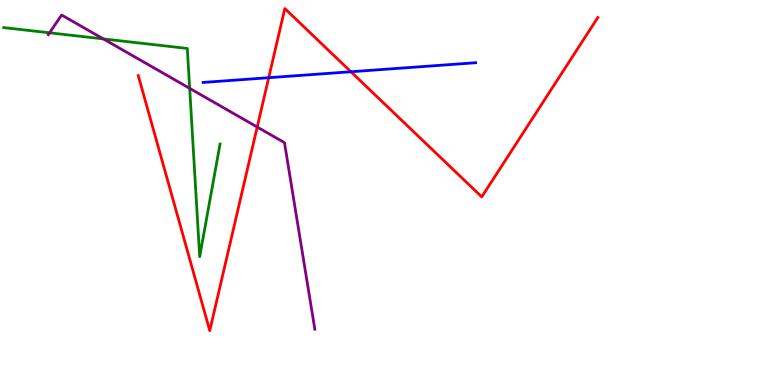[{'lines': ['blue', 'red'], 'intersections': [{'x': 3.47, 'y': 7.98}, {'x': 4.53, 'y': 8.14}]}, {'lines': ['green', 'red'], 'intersections': []}, {'lines': ['purple', 'red'], 'intersections': [{'x': 3.32, 'y': 6.7}]}, {'lines': ['blue', 'green'], 'intersections': []}, {'lines': ['blue', 'purple'], 'intersections': []}, {'lines': ['green', 'purple'], 'intersections': [{'x': 0.639, 'y': 9.15}, {'x': 1.33, 'y': 8.99}, {'x': 2.45, 'y': 7.71}]}]